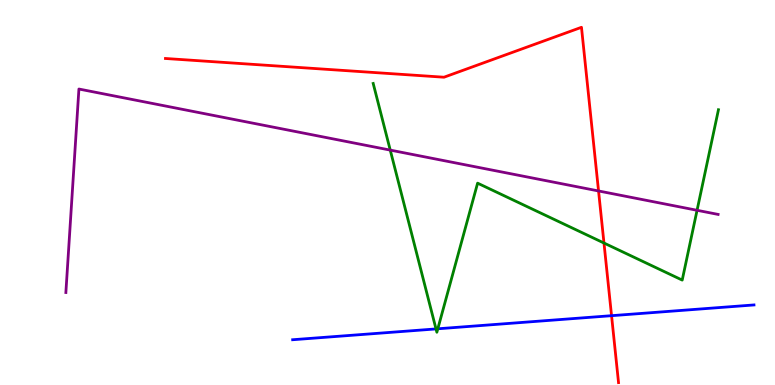[{'lines': ['blue', 'red'], 'intersections': [{'x': 7.89, 'y': 1.8}]}, {'lines': ['green', 'red'], 'intersections': [{'x': 7.79, 'y': 3.69}]}, {'lines': ['purple', 'red'], 'intersections': [{'x': 7.72, 'y': 5.04}]}, {'lines': ['blue', 'green'], 'intersections': [{'x': 5.63, 'y': 1.46}, {'x': 5.65, 'y': 1.46}]}, {'lines': ['blue', 'purple'], 'intersections': []}, {'lines': ['green', 'purple'], 'intersections': [{'x': 5.04, 'y': 6.1}, {'x': 8.99, 'y': 4.54}]}]